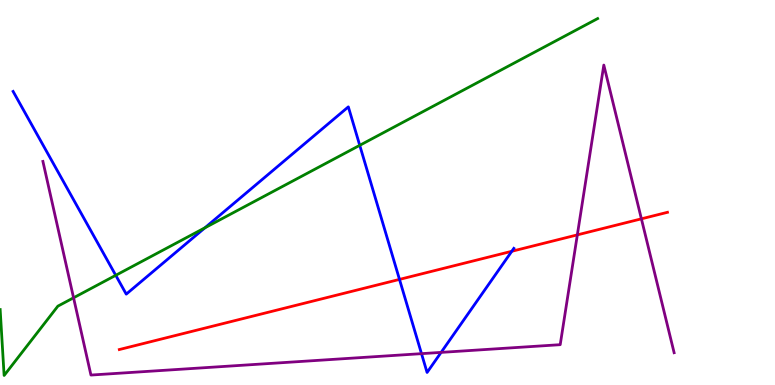[{'lines': ['blue', 'red'], 'intersections': [{'x': 5.15, 'y': 2.74}, {'x': 6.6, 'y': 3.47}]}, {'lines': ['green', 'red'], 'intersections': []}, {'lines': ['purple', 'red'], 'intersections': [{'x': 7.45, 'y': 3.9}, {'x': 8.28, 'y': 4.32}]}, {'lines': ['blue', 'green'], 'intersections': [{'x': 1.49, 'y': 2.85}, {'x': 2.64, 'y': 4.08}, {'x': 4.64, 'y': 6.23}]}, {'lines': ['blue', 'purple'], 'intersections': [{'x': 5.44, 'y': 0.814}, {'x': 5.69, 'y': 0.847}]}, {'lines': ['green', 'purple'], 'intersections': [{'x': 0.949, 'y': 2.27}]}]